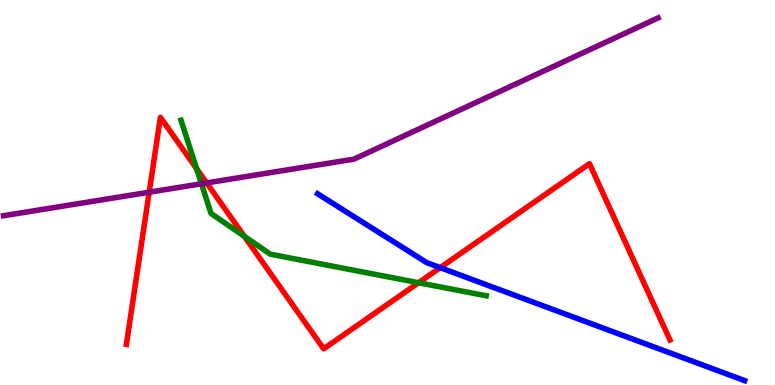[{'lines': ['blue', 'red'], 'intersections': [{'x': 5.68, 'y': 3.05}]}, {'lines': ['green', 'red'], 'intersections': [{'x': 2.54, 'y': 5.62}, {'x': 3.15, 'y': 3.86}, {'x': 5.4, 'y': 2.66}]}, {'lines': ['purple', 'red'], 'intersections': [{'x': 1.93, 'y': 5.01}, {'x': 2.67, 'y': 5.25}]}, {'lines': ['blue', 'green'], 'intersections': []}, {'lines': ['blue', 'purple'], 'intersections': []}, {'lines': ['green', 'purple'], 'intersections': [{'x': 2.6, 'y': 5.23}]}]